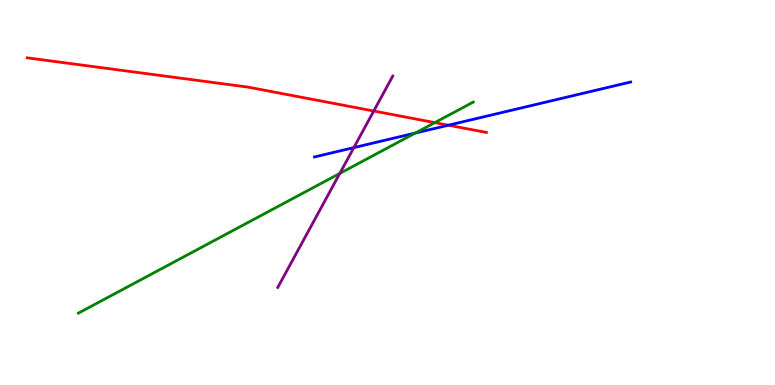[{'lines': ['blue', 'red'], 'intersections': [{'x': 5.79, 'y': 6.75}]}, {'lines': ['green', 'red'], 'intersections': [{'x': 5.61, 'y': 6.81}]}, {'lines': ['purple', 'red'], 'intersections': [{'x': 4.82, 'y': 7.12}]}, {'lines': ['blue', 'green'], 'intersections': [{'x': 5.36, 'y': 6.54}]}, {'lines': ['blue', 'purple'], 'intersections': [{'x': 4.57, 'y': 6.17}]}, {'lines': ['green', 'purple'], 'intersections': [{'x': 4.38, 'y': 5.5}]}]